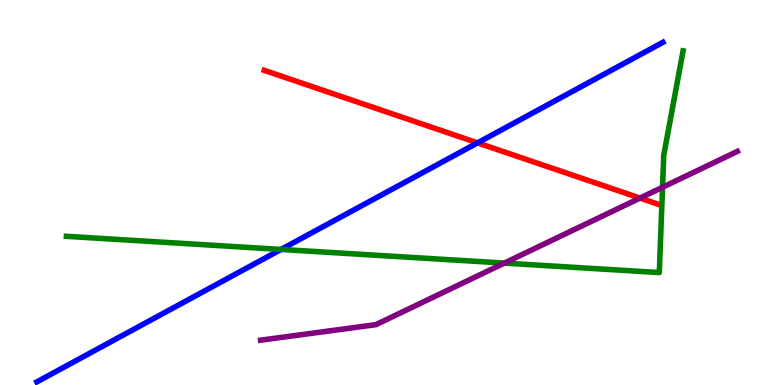[{'lines': ['blue', 'red'], 'intersections': [{'x': 6.16, 'y': 6.29}]}, {'lines': ['green', 'red'], 'intersections': []}, {'lines': ['purple', 'red'], 'intersections': [{'x': 8.26, 'y': 4.86}]}, {'lines': ['blue', 'green'], 'intersections': [{'x': 3.63, 'y': 3.52}]}, {'lines': ['blue', 'purple'], 'intersections': []}, {'lines': ['green', 'purple'], 'intersections': [{'x': 6.51, 'y': 3.17}, {'x': 8.55, 'y': 5.14}]}]